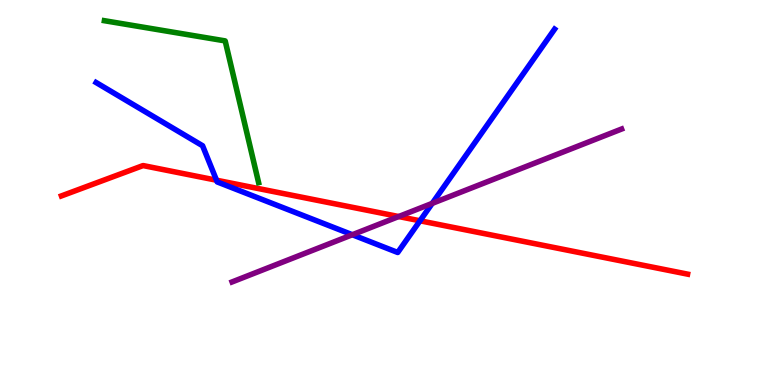[{'lines': ['blue', 'red'], 'intersections': [{'x': 2.79, 'y': 5.32}, {'x': 5.42, 'y': 4.27}]}, {'lines': ['green', 'red'], 'intersections': []}, {'lines': ['purple', 'red'], 'intersections': [{'x': 5.14, 'y': 4.38}]}, {'lines': ['blue', 'green'], 'intersections': []}, {'lines': ['blue', 'purple'], 'intersections': [{'x': 4.55, 'y': 3.9}, {'x': 5.58, 'y': 4.72}]}, {'lines': ['green', 'purple'], 'intersections': []}]